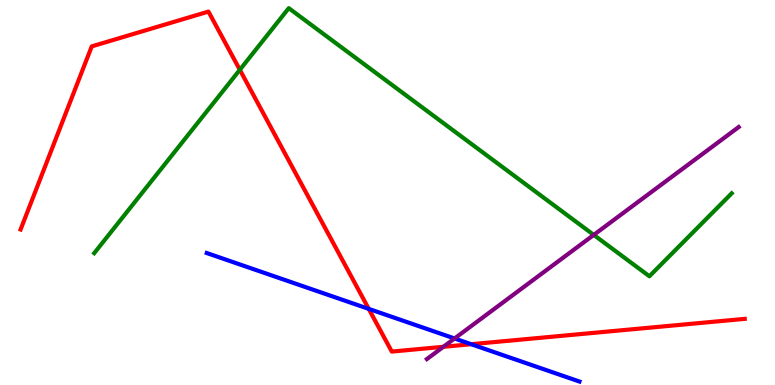[{'lines': ['blue', 'red'], 'intersections': [{'x': 4.76, 'y': 1.98}, {'x': 6.08, 'y': 1.06}]}, {'lines': ['green', 'red'], 'intersections': [{'x': 3.09, 'y': 8.19}]}, {'lines': ['purple', 'red'], 'intersections': [{'x': 5.72, 'y': 0.992}]}, {'lines': ['blue', 'green'], 'intersections': []}, {'lines': ['blue', 'purple'], 'intersections': [{'x': 5.87, 'y': 1.21}]}, {'lines': ['green', 'purple'], 'intersections': [{'x': 7.66, 'y': 3.9}]}]